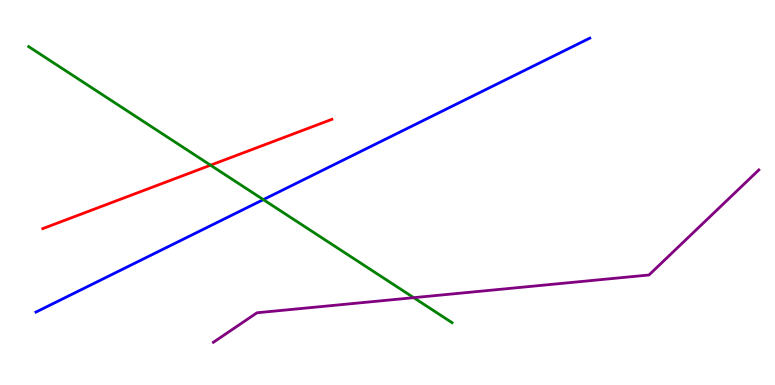[{'lines': ['blue', 'red'], 'intersections': []}, {'lines': ['green', 'red'], 'intersections': [{'x': 2.72, 'y': 5.71}]}, {'lines': ['purple', 'red'], 'intersections': []}, {'lines': ['blue', 'green'], 'intersections': [{'x': 3.4, 'y': 4.82}]}, {'lines': ['blue', 'purple'], 'intersections': []}, {'lines': ['green', 'purple'], 'intersections': [{'x': 5.34, 'y': 2.27}]}]